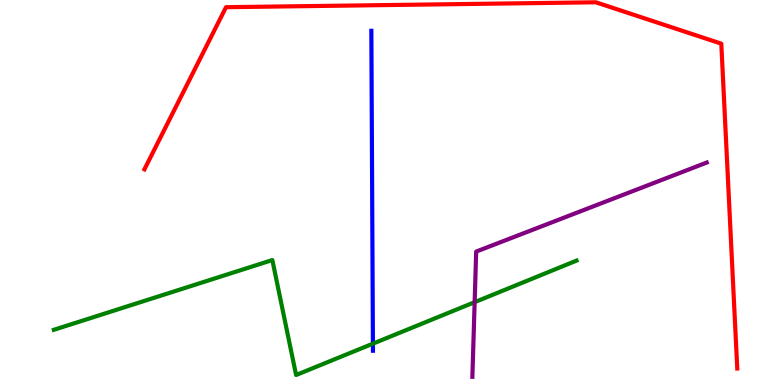[{'lines': ['blue', 'red'], 'intersections': []}, {'lines': ['green', 'red'], 'intersections': []}, {'lines': ['purple', 'red'], 'intersections': []}, {'lines': ['blue', 'green'], 'intersections': [{'x': 4.81, 'y': 1.07}]}, {'lines': ['blue', 'purple'], 'intersections': []}, {'lines': ['green', 'purple'], 'intersections': [{'x': 6.12, 'y': 2.15}]}]